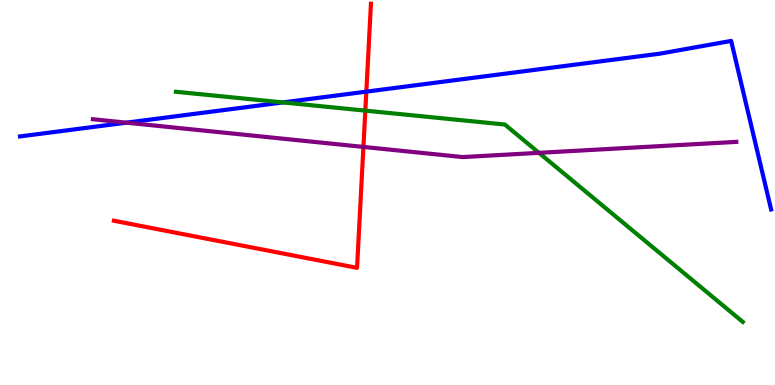[{'lines': ['blue', 'red'], 'intersections': [{'x': 4.73, 'y': 7.62}]}, {'lines': ['green', 'red'], 'intersections': [{'x': 4.71, 'y': 7.13}]}, {'lines': ['purple', 'red'], 'intersections': [{'x': 4.69, 'y': 6.18}]}, {'lines': ['blue', 'green'], 'intersections': [{'x': 3.65, 'y': 7.34}]}, {'lines': ['blue', 'purple'], 'intersections': [{'x': 1.63, 'y': 6.81}]}, {'lines': ['green', 'purple'], 'intersections': [{'x': 6.95, 'y': 6.03}]}]